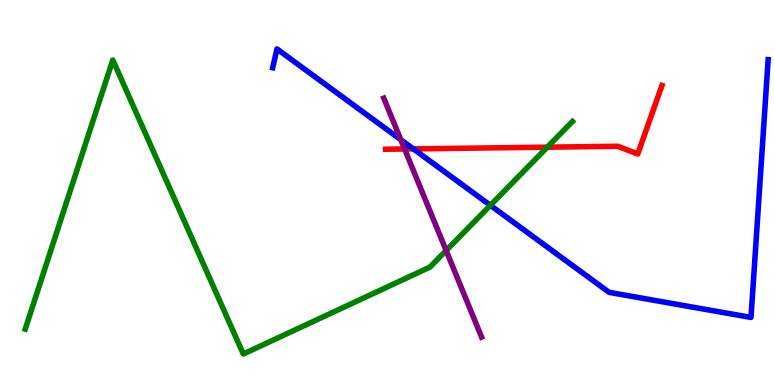[{'lines': ['blue', 'red'], 'intersections': [{'x': 5.33, 'y': 6.13}]}, {'lines': ['green', 'red'], 'intersections': [{'x': 7.06, 'y': 6.18}]}, {'lines': ['purple', 'red'], 'intersections': [{'x': 5.22, 'y': 6.13}]}, {'lines': ['blue', 'green'], 'intersections': [{'x': 6.33, 'y': 4.67}]}, {'lines': ['blue', 'purple'], 'intersections': [{'x': 5.17, 'y': 6.37}]}, {'lines': ['green', 'purple'], 'intersections': [{'x': 5.76, 'y': 3.49}]}]